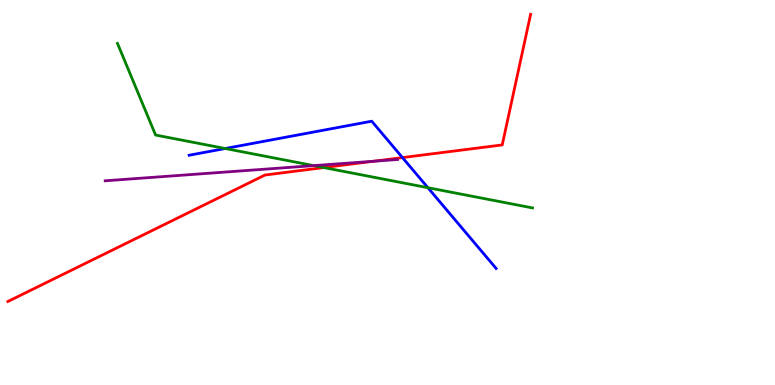[{'lines': ['blue', 'red'], 'intersections': [{'x': 5.19, 'y': 5.91}]}, {'lines': ['green', 'red'], 'intersections': [{'x': 4.18, 'y': 5.65}]}, {'lines': ['purple', 'red'], 'intersections': [{'x': 4.82, 'y': 5.81}]}, {'lines': ['blue', 'green'], 'intersections': [{'x': 2.91, 'y': 6.14}, {'x': 5.52, 'y': 5.12}]}, {'lines': ['blue', 'purple'], 'intersections': []}, {'lines': ['green', 'purple'], 'intersections': [{'x': 4.05, 'y': 5.7}]}]